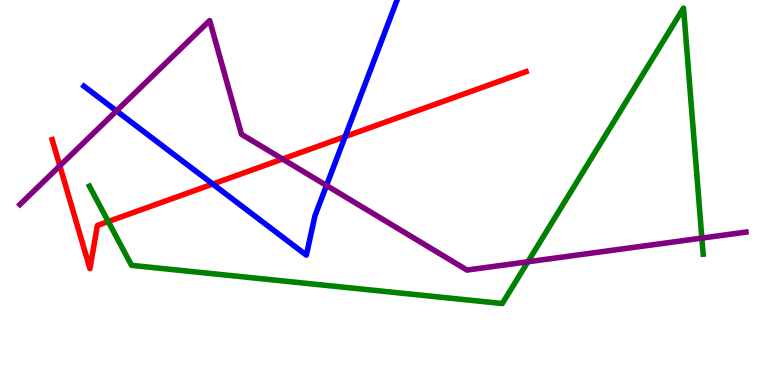[{'lines': ['blue', 'red'], 'intersections': [{'x': 2.75, 'y': 5.22}, {'x': 4.45, 'y': 6.45}]}, {'lines': ['green', 'red'], 'intersections': [{'x': 1.4, 'y': 4.25}]}, {'lines': ['purple', 'red'], 'intersections': [{'x': 0.772, 'y': 5.69}, {'x': 3.65, 'y': 5.87}]}, {'lines': ['blue', 'green'], 'intersections': []}, {'lines': ['blue', 'purple'], 'intersections': [{'x': 1.5, 'y': 7.12}, {'x': 4.21, 'y': 5.18}]}, {'lines': ['green', 'purple'], 'intersections': [{'x': 6.81, 'y': 3.2}, {'x': 9.06, 'y': 3.82}]}]